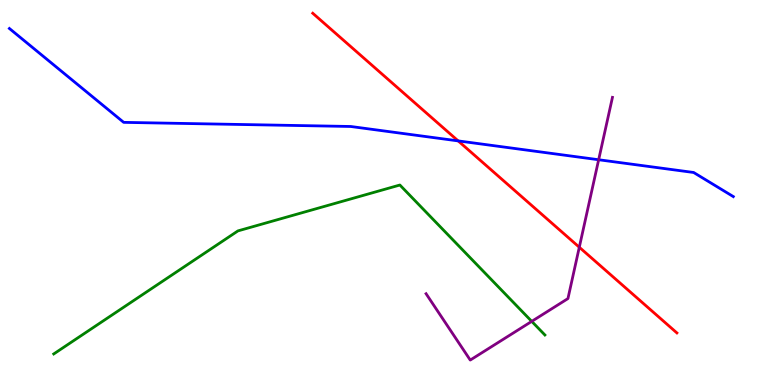[{'lines': ['blue', 'red'], 'intersections': [{'x': 5.91, 'y': 6.34}]}, {'lines': ['green', 'red'], 'intersections': []}, {'lines': ['purple', 'red'], 'intersections': [{'x': 7.47, 'y': 3.58}]}, {'lines': ['blue', 'green'], 'intersections': []}, {'lines': ['blue', 'purple'], 'intersections': [{'x': 7.72, 'y': 5.85}]}, {'lines': ['green', 'purple'], 'intersections': [{'x': 6.86, 'y': 1.65}]}]